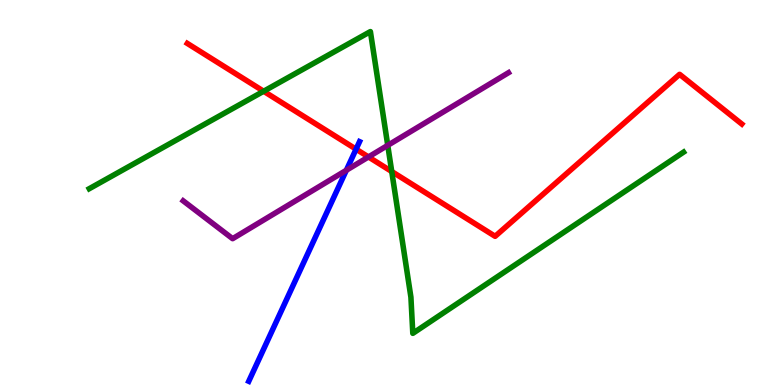[{'lines': ['blue', 'red'], 'intersections': [{'x': 4.59, 'y': 6.13}]}, {'lines': ['green', 'red'], 'intersections': [{'x': 3.4, 'y': 7.63}, {'x': 5.05, 'y': 5.54}]}, {'lines': ['purple', 'red'], 'intersections': [{'x': 4.75, 'y': 5.92}]}, {'lines': ['blue', 'green'], 'intersections': []}, {'lines': ['blue', 'purple'], 'intersections': [{'x': 4.47, 'y': 5.58}]}, {'lines': ['green', 'purple'], 'intersections': [{'x': 5.0, 'y': 6.22}]}]